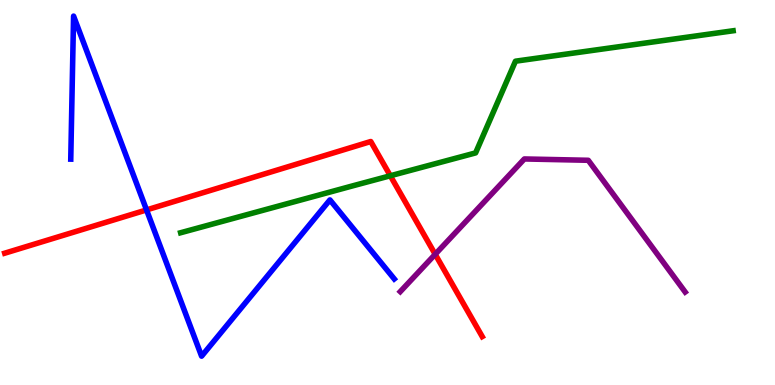[{'lines': ['blue', 'red'], 'intersections': [{'x': 1.89, 'y': 4.55}]}, {'lines': ['green', 'red'], 'intersections': [{'x': 5.04, 'y': 5.43}]}, {'lines': ['purple', 'red'], 'intersections': [{'x': 5.62, 'y': 3.4}]}, {'lines': ['blue', 'green'], 'intersections': []}, {'lines': ['blue', 'purple'], 'intersections': []}, {'lines': ['green', 'purple'], 'intersections': []}]